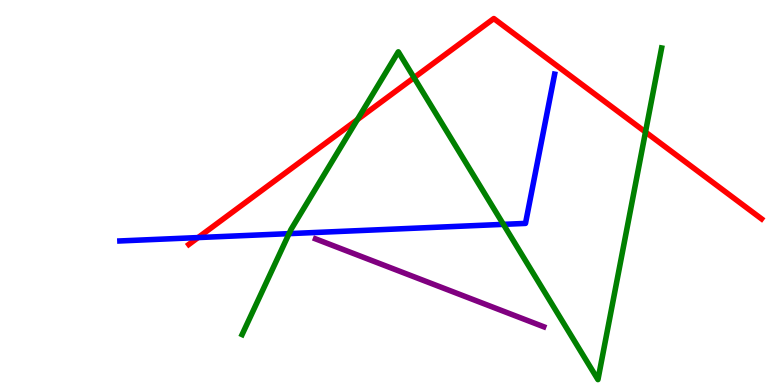[{'lines': ['blue', 'red'], 'intersections': [{'x': 2.56, 'y': 3.83}]}, {'lines': ['green', 'red'], 'intersections': [{'x': 4.61, 'y': 6.89}, {'x': 5.34, 'y': 7.98}, {'x': 8.33, 'y': 6.57}]}, {'lines': ['purple', 'red'], 'intersections': []}, {'lines': ['blue', 'green'], 'intersections': [{'x': 3.73, 'y': 3.93}, {'x': 6.5, 'y': 4.17}]}, {'lines': ['blue', 'purple'], 'intersections': []}, {'lines': ['green', 'purple'], 'intersections': []}]